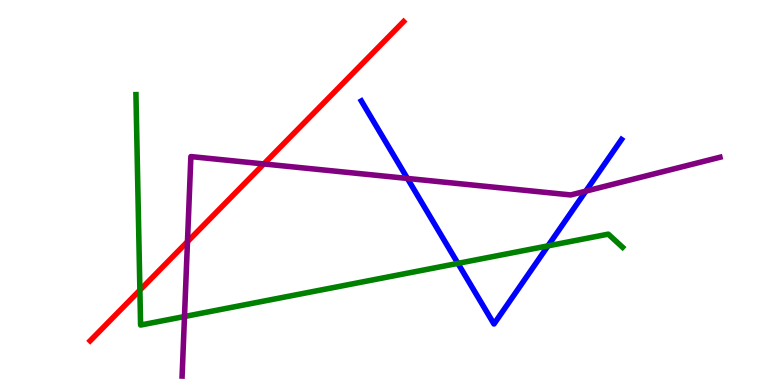[{'lines': ['blue', 'red'], 'intersections': []}, {'lines': ['green', 'red'], 'intersections': [{'x': 1.81, 'y': 2.46}]}, {'lines': ['purple', 'red'], 'intersections': [{'x': 2.42, 'y': 3.72}, {'x': 3.4, 'y': 5.74}]}, {'lines': ['blue', 'green'], 'intersections': [{'x': 5.91, 'y': 3.16}, {'x': 7.07, 'y': 3.61}]}, {'lines': ['blue', 'purple'], 'intersections': [{'x': 5.26, 'y': 5.37}, {'x': 7.56, 'y': 5.04}]}, {'lines': ['green', 'purple'], 'intersections': [{'x': 2.38, 'y': 1.78}]}]